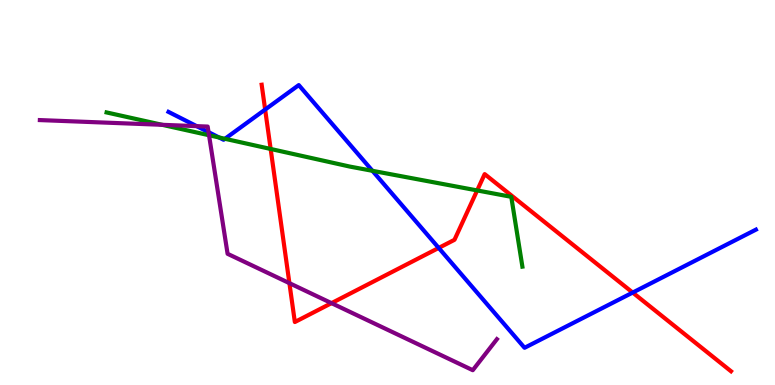[{'lines': ['blue', 'red'], 'intersections': [{'x': 3.42, 'y': 7.15}, {'x': 5.66, 'y': 3.56}, {'x': 8.16, 'y': 2.4}]}, {'lines': ['green', 'red'], 'intersections': [{'x': 3.49, 'y': 6.13}, {'x': 6.16, 'y': 5.05}]}, {'lines': ['purple', 'red'], 'intersections': [{'x': 3.73, 'y': 2.65}, {'x': 4.28, 'y': 2.13}]}, {'lines': ['blue', 'green'], 'intersections': [{'x': 2.83, 'y': 6.43}, {'x': 2.9, 'y': 6.4}, {'x': 4.81, 'y': 5.56}]}, {'lines': ['blue', 'purple'], 'intersections': [{'x': 2.54, 'y': 6.72}, {'x': 2.69, 'y': 6.57}]}, {'lines': ['green', 'purple'], 'intersections': [{'x': 2.09, 'y': 6.76}, {'x': 2.7, 'y': 6.49}]}]